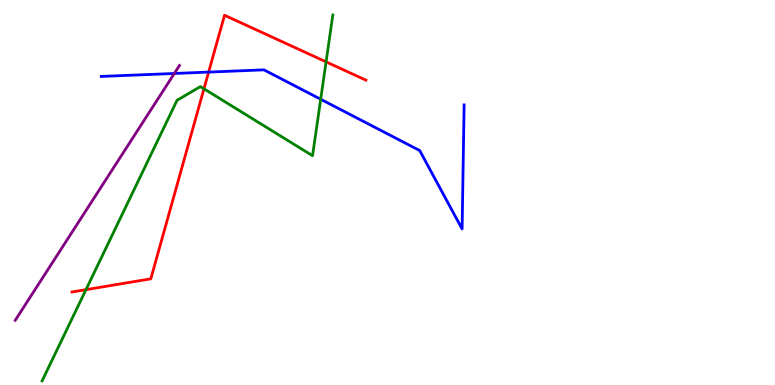[{'lines': ['blue', 'red'], 'intersections': [{'x': 2.69, 'y': 8.13}]}, {'lines': ['green', 'red'], 'intersections': [{'x': 1.11, 'y': 2.48}, {'x': 2.63, 'y': 7.69}, {'x': 4.21, 'y': 8.39}]}, {'lines': ['purple', 'red'], 'intersections': []}, {'lines': ['blue', 'green'], 'intersections': [{'x': 4.14, 'y': 7.42}]}, {'lines': ['blue', 'purple'], 'intersections': [{'x': 2.25, 'y': 8.09}]}, {'lines': ['green', 'purple'], 'intersections': []}]